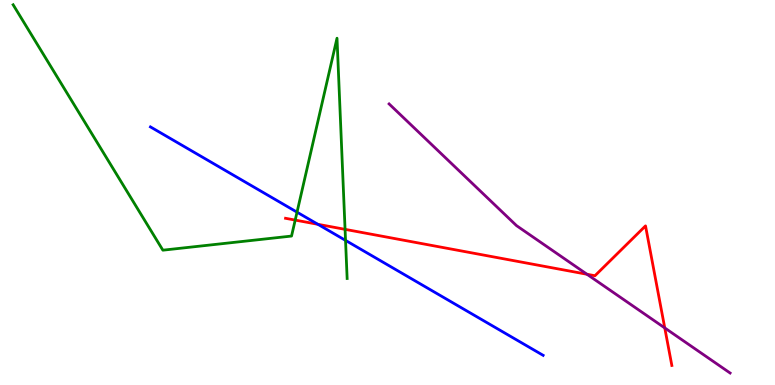[{'lines': ['blue', 'red'], 'intersections': [{'x': 4.1, 'y': 4.17}]}, {'lines': ['green', 'red'], 'intersections': [{'x': 3.81, 'y': 4.28}, {'x': 4.45, 'y': 4.04}]}, {'lines': ['purple', 'red'], 'intersections': [{'x': 7.57, 'y': 2.88}, {'x': 8.58, 'y': 1.48}]}, {'lines': ['blue', 'green'], 'intersections': [{'x': 3.83, 'y': 4.49}, {'x': 4.46, 'y': 3.76}]}, {'lines': ['blue', 'purple'], 'intersections': []}, {'lines': ['green', 'purple'], 'intersections': []}]